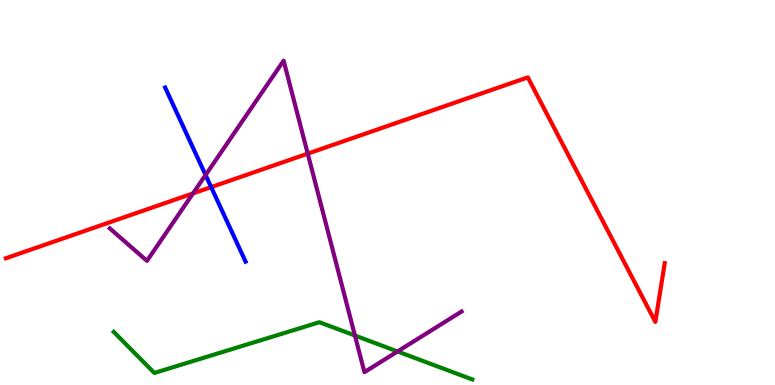[{'lines': ['blue', 'red'], 'intersections': [{'x': 2.72, 'y': 5.14}]}, {'lines': ['green', 'red'], 'intersections': []}, {'lines': ['purple', 'red'], 'intersections': [{'x': 2.49, 'y': 4.98}, {'x': 3.97, 'y': 6.01}]}, {'lines': ['blue', 'green'], 'intersections': []}, {'lines': ['blue', 'purple'], 'intersections': [{'x': 2.65, 'y': 5.45}]}, {'lines': ['green', 'purple'], 'intersections': [{'x': 4.58, 'y': 1.29}, {'x': 5.13, 'y': 0.871}]}]